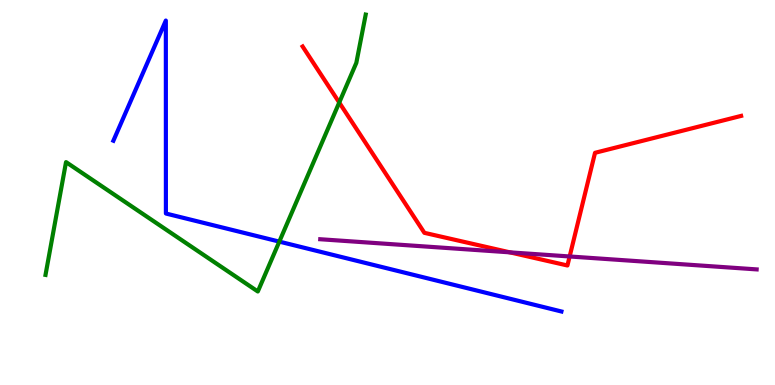[{'lines': ['blue', 'red'], 'intersections': []}, {'lines': ['green', 'red'], 'intersections': [{'x': 4.38, 'y': 7.34}]}, {'lines': ['purple', 'red'], 'intersections': [{'x': 6.58, 'y': 3.45}, {'x': 7.35, 'y': 3.34}]}, {'lines': ['blue', 'green'], 'intersections': [{'x': 3.6, 'y': 3.72}]}, {'lines': ['blue', 'purple'], 'intersections': []}, {'lines': ['green', 'purple'], 'intersections': []}]